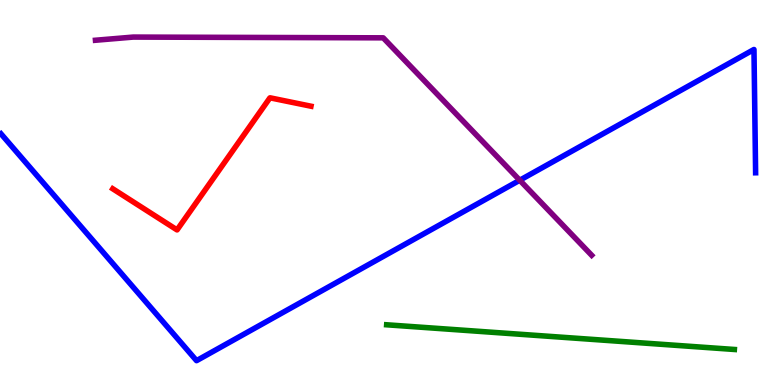[{'lines': ['blue', 'red'], 'intersections': []}, {'lines': ['green', 'red'], 'intersections': []}, {'lines': ['purple', 'red'], 'intersections': []}, {'lines': ['blue', 'green'], 'intersections': []}, {'lines': ['blue', 'purple'], 'intersections': [{'x': 6.71, 'y': 5.32}]}, {'lines': ['green', 'purple'], 'intersections': []}]